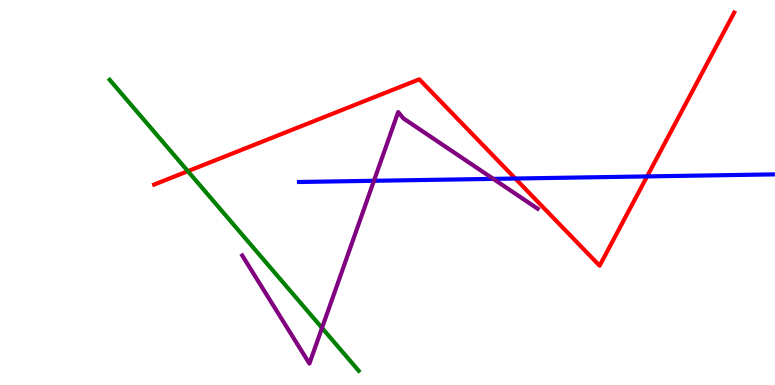[{'lines': ['blue', 'red'], 'intersections': [{'x': 6.65, 'y': 5.36}, {'x': 8.35, 'y': 5.42}]}, {'lines': ['green', 'red'], 'intersections': [{'x': 2.42, 'y': 5.55}]}, {'lines': ['purple', 'red'], 'intersections': []}, {'lines': ['blue', 'green'], 'intersections': []}, {'lines': ['blue', 'purple'], 'intersections': [{'x': 4.82, 'y': 5.3}, {'x': 6.37, 'y': 5.35}]}, {'lines': ['green', 'purple'], 'intersections': [{'x': 4.15, 'y': 1.48}]}]